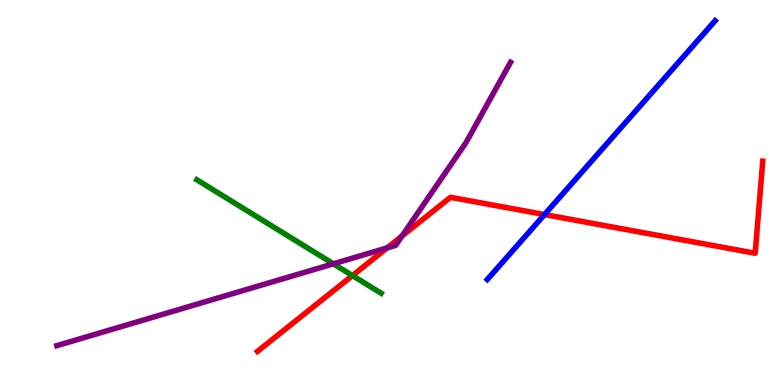[{'lines': ['blue', 'red'], 'intersections': [{'x': 7.03, 'y': 4.43}]}, {'lines': ['green', 'red'], 'intersections': [{'x': 4.55, 'y': 2.84}]}, {'lines': ['purple', 'red'], 'intersections': [{'x': 4.99, 'y': 3.56}, {'x': 5.19, 'y': 3.87}]}, {'lines': ['blue', 'green'], 'intersections': []}, {'lines': ['blue', 'purple'], 'intersections': []}, {'lines': ['green', 'purple'], 'intersections': [{'x': 4.3, 'y': 3.15}]}]